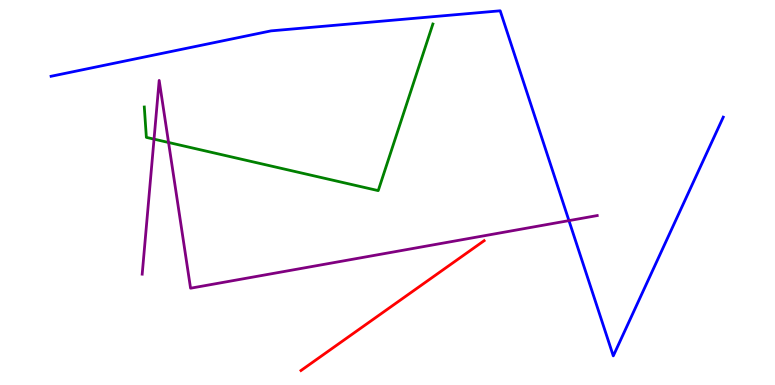[{'lines': ['blue', 'red'], 'intersections': []}, {'lines': ['green', 'red'], 'intersections': []}, {'lines': ['purple', 'red'], 'intersections': []}, {'lines': ['blue', 'green'], 'intersections': []}, {'lines': ['blue', 'purple'], 'intersections': [{'x': 7.34, 'y': 4.27}]}, {'lines': ['green', 'purple'], 'intersections': [{'x': 1.99, 'y': 6.39}, {'x': 2.17, 'y': 6.3}]}]